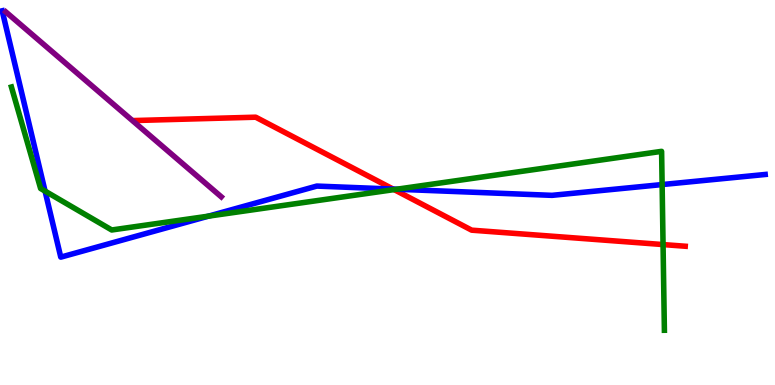[{'lines': ['blue', 'red'], 'intersections': [{'x': 5.07, 'y': 5.09}]}, {'lines': ['green', 'red'], 'intersections': [{'x': 5.09, 'y': 5.08}, {'x': 8.56, 'y': 3.65}]}, {'lines': ['purple', 'red'], 'intersections': []}, {'lines': ['blue', 'green'], 'intersections': [{'x': 0.582, 'y': 5.04}, {'x': 2.69, 'y': 4.39}, {'x': 5.12, 'y': 5.09}, {'x': 8.54, 'y': 5.21}]}, {'lines': ['blue', 'purple'], 'intersections': []}, {'lines': ['green', 'purple'], 'intersections': []}]